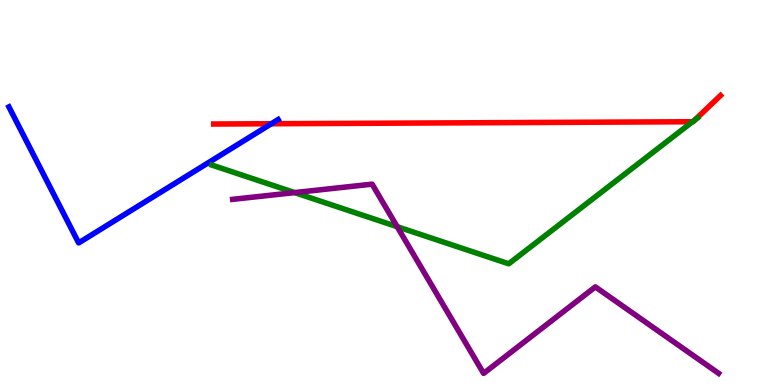[{'lines': ['blue', 'red'], 'intersections': [{'x': 3.5, 'y': 6.79}]}, {'lines': ['green', 'red'], 'intersections': [{'x': 8.94, 'y': 6.84}, {'x': 8.97, 'y': 6.89}]}, {'lines': ['purple', 'red'], 'intersections': []}, {'lines': ['blue', 'green'], 'intersections': []}, {'lines': ['blue', 'purple'], 'intersections': []}, {'lines': ['green', 'purple'], 'intersections': [{'x': 3.8, 'y': 5.0}, {'x': 5.12, 'y': 4.11}]}]